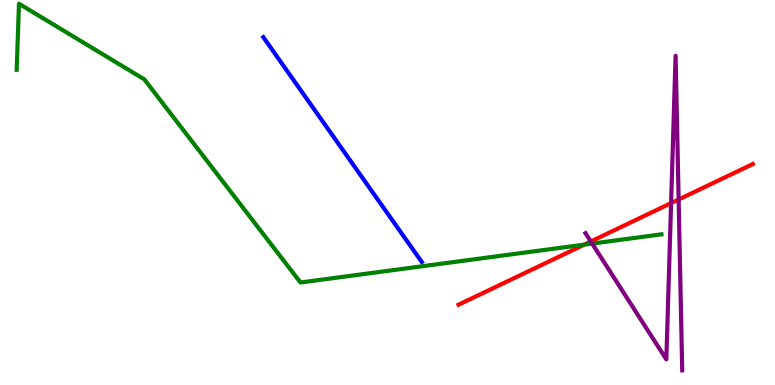[{'lines': ['blue', 'red'], 'intersections': []}, {'lines': ['green', 'red'], 'intersections': [{'x': 7.54, 'y': 3.65}]}, {'lines': ['purple', 'red'], 'intersections': [{'x': 7.62, 'y': 3.73}, {'x': 8.66, 'y': 4.72}, {'x': 8.76, 'y': 4.82}]}, {'lines': ['blue', 'green'], 'intersections': []}, {'lines': ['blue', 'purple'], 'intersections': []}, {'lines': ['green', 'purple'], 'intersections': [{'x': 7.64, 'y': 3.67}]}]